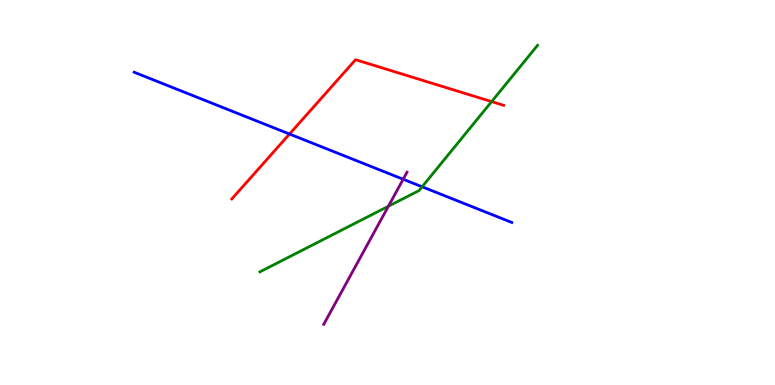[{'lines': ['blue', 'red'], 'intersections': [{'x': 3.74, 'y': 6.52}]}, {'lines': ['green', 'red'], 'intersections': [{'x': 6.34, 'y': 7.36}]}, {'lines': ['purple', 'red'], 'intersections': []}, {'lines': ['blue', 'green'], 'intersections': [{'x': 5.45, 'y': 5.15}]}, {'lines': ['blue', 'purple'], 'intersections': [{'x': 5.2, 'y': 5.34}]}, {'lines': ['green', 'purple'], 'intersections': [{'x': 5.01, 'y': 4.64}]}]